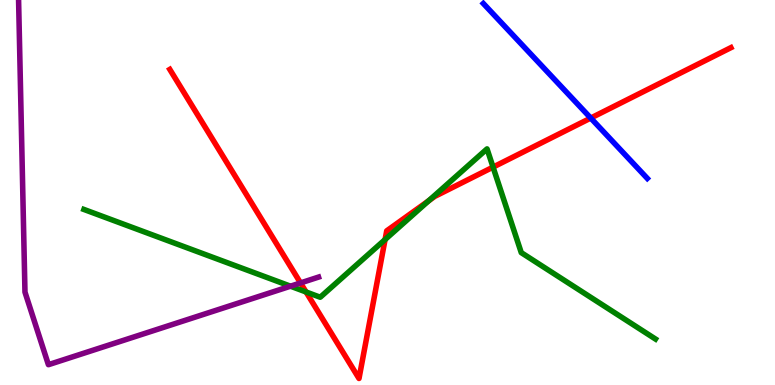[{'lines': ['blue', 'red'], 'intersections': [{'x': 7.62, 'y': 6.93}]}, {'lines': ['green', 'red'], 'intersections': [{'x': 3.95, 'y': 2.42}, {'x': 4.97, 'y': 3.78}, {'x': 5.53, 'y': 4.79}, {'x': 6.36, 'y': 5.66}]}, {'lines': ['purple', 'red'], 'intersections': [{'x': 3.88, 'y': 2.65}]}, {'lines': ['blue', 'green'], 'intersections': []}, {'lines': ['blue', 'purple'], 'intersections': []}, {'lines': ['green', 'purple'], 'intersections': [{'x': 3.75, 'y': 2.57}]}]